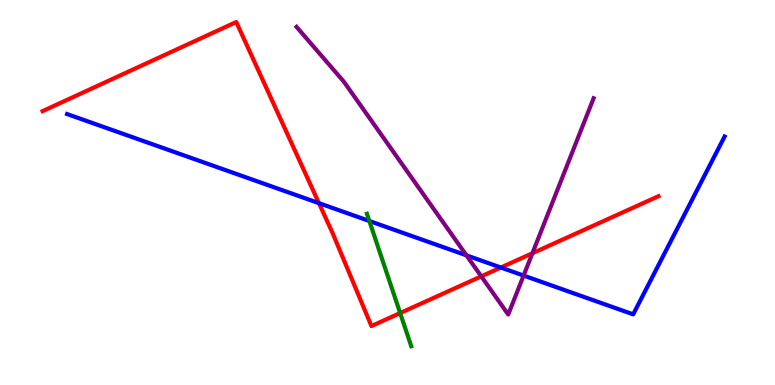[{'lines': ['blue', 'red'], 'intersections': [{'x': 4.12, 'y': 4.72}, {'x': 6.46, 'y': 3.05}]}, {'lines': ['green', 'red'], 'intersections': [{'x': 5.16, 'y': 1.87}]}, {'lines': ['purple', 'red'], 'intersections': [{'x': 6.21, 'y': 2.82}, {'x': 6.87, 'y': 3.42}]}, {'lines': ['blue', 'green'], 'intersections': [{'x': 4.77, 'y': 4.26}]}, {'lines': ['blue', 'purple'], 'intersections': [{'x': 6.02, 'y': 3.37}, {'x': 6.76, 'y': 2.84}]}, {'lines': ['green', 'purple'], 'intersections': []}]